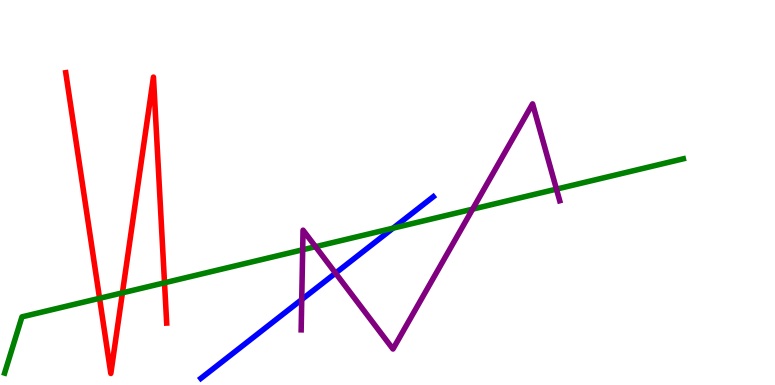[{'lines': ['blue', 'red'], 'intersections': []}, {'lines': ['green', 'red'], 'intersections': [{'x': 1.28, 'y': 2.25}, {'x': 1.58, 'y': 2.39}, {'x': 2.12, 'y': 2.65}]}, {'lines': ['purple', 'red'], 'intersections': []}, {'lines': ['blue', 'green'], 'intersections': [{'x': 5.07, 'y': 4.07}]}, {'lines': ['blue', 'purple'], 'intersections': [{'x': 3.89, 'y': 2.22}, {'x': 4.33, 'y': 2.91}]}, {'lines': ['green', 'purple'], 'intersections': [{'x': 3.91, 'y': 3.51}, {'x': 4.07, 'y': 3.59}, {'x': 6.1, 'y': 4.57}, {'x': 7.18, 'y': 5.09}]}]